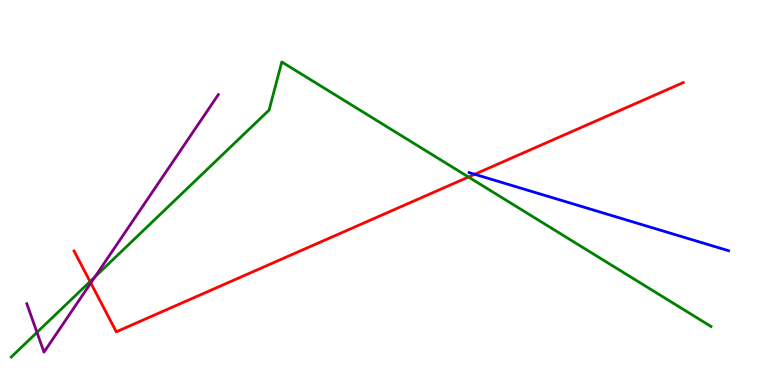[{'lines': ['blue', 'red'], 'intersections': [{'x': 6.13, 'y': 5.47}]}, {'lines': ['green', 'red'], 'intersections': [{'x': 1.16, 'y': 2.69}, {'x': 6.04, 'y': 5.4}]}, {'lines': ['purple', 'red'], 'intersections': [{'x': 1.17, 'y': 2.65}]}, {'lines': ['blue', 'green'], 'intersections': []}, {'lines': ['blue', 'purple'], 'intersections': []}, {'lines': ['green', 'purple'], 'intersections': [{'x': 0.477, 'y': 1.37}, {'x': 1.23, 'y': 2.81}]}]